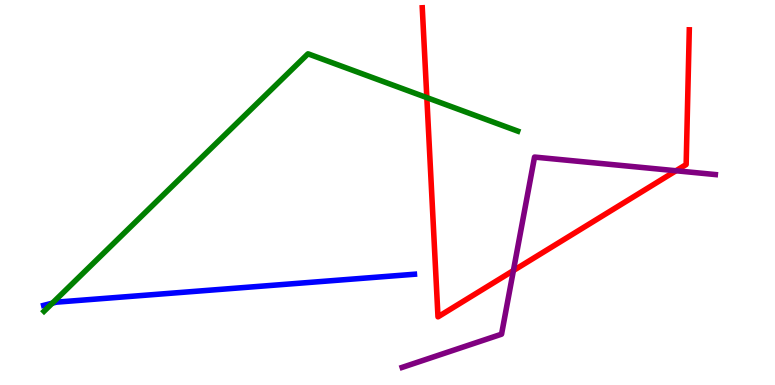[{'lines': ['blue', 'red'], 'intersections': []}, {'lines': ['green', 'red'], 'intersections': [{'x': 5.51, 'y': 7.46}]}, {'lines': ['purple', 'red'], 'intersections': [{'x': 6.62, 'y': 2.97}, {'x': 8.72, 'y': 5.56}]}, {'lines': ['blue', 'green'], 'intersections': [{'x': 0.675, 'y': 2.13}]}, {'lines': ['blue', 'purple'], 'intersections': []}, {'lines': ['green', 'purple'], 'intersections': []}]